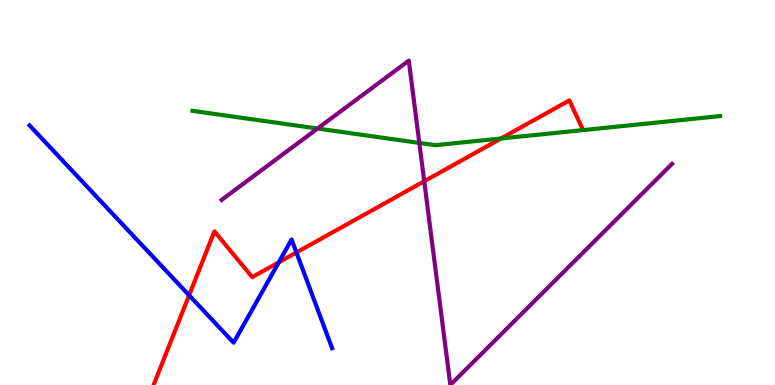[{'lines': ['blue', 'red'], 'intersections': [{'x': 2.44, 'y': 2.33}, {'x': 3.6, 'y': 3.19}, {'x': 3.82, 'y': 3.44}]}, {'lines': ['green', 'red'], 'intersections': [{'x': 6.46, 'y': 6.4}]}, {'lines': ['purple', 'red'], 'intersections': [{'x': 5.47, 'y': 5.29}]}, {'lines': ['blue', 'green'], 'intersections': []}, {'lines': ['blue', 'purple'], 'intersections': []}, {'lines': ['green', 'purple'], 'intersections': [{'x': 4.1, 'y': 6.66}, {'x': 5.41, 'y': 6.29}]}]